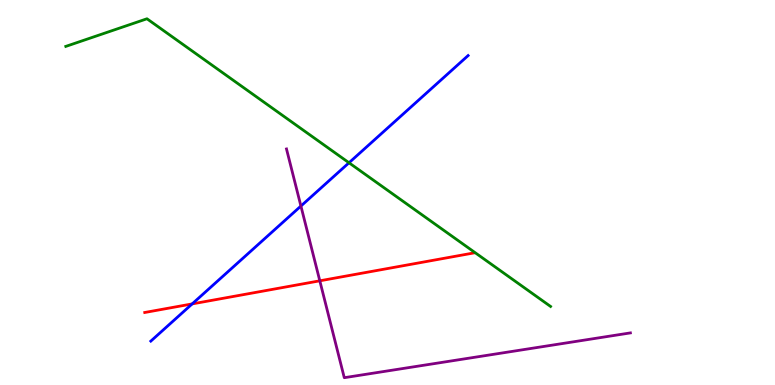[{'lines': ['blue', 'red'], 'intersections': [{'x': 2.48, 'y': 2.11}]}, {'lines': ['green', 'red'], 'intersections': []}, {'lines': ['purple', 'red'], 'intersections': [{'x': 4.13, 'y': 2.71}]}, {'lines': ['blue', 'green'], 'intersections': [{'x': 4.5, 'y': 5.77}]}, {'lines': ['blue', 'purple'], 'intersections': [{'x': 3.88, 'y': 4.65}]}, {'lines': ['green', 'purple'], 'intersections': []}]